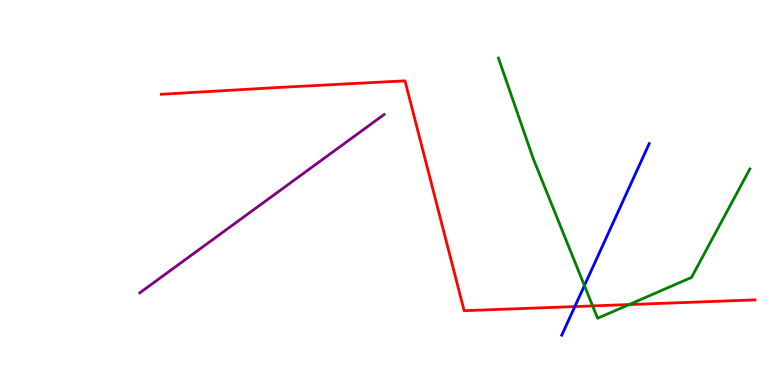[{'lines': ['blue', 'red'], 'intersections': [{'x': 7.42, 'y': 2.04}]}, {'lines': ['green', 'red'], 'intersections': [{'x': 7.65, 'y': 2.05}, {'x': 8.12, 'y': 2.09}]}, {'lines': ['purple', 'red'], 'intersections': []}, {'lines': ['blue', 'green'], 'intersections': [{'x': 7.54, 'y': 2.58}]}, {'lines': ['blue', 'purple'], 'intersections': []}, {'lines': ['green', 'purple'], 'intersections': []}]